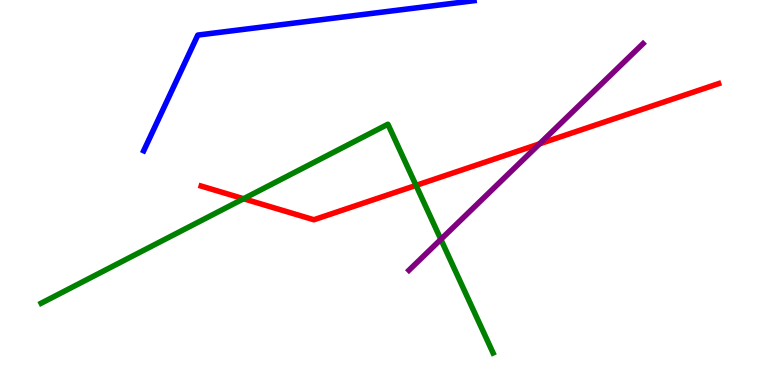[{'lines': ['blue', 'red'], 'intersections': []}, {'lines': ['green', 'red'], 'intersections': [{'x': 3.14, 'y': 4.84}, {'x': 5.37, 'y': 5.18}]}, {'lines': ['purple', 'red'], 'intersections': [{'x': 6.96, 'y': 6.26}]}, {'lines': ['blue', 'green'], 'intersections': []}, {'lines': ['blue', 'purple'], 'intersections': []}, {'lines': ['green', 'purple'], 'intersections': [{'x': 5.69, 'y': 3.78}]}]